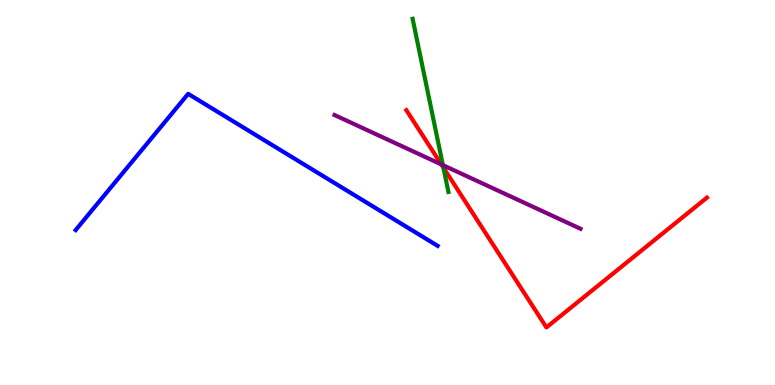[{'lines': ['blue', 'red'], 'intersections': []}, {'lines': ['green', 'red'], 'intersections': [{'x': 5.72, 'y': 5.65}]}, {'lines': ['purple', 'red'], 'intersections': [{'x': 5.69, 'y': 5.73}]}, {'lines': ['blue', 'green'], 'intersections': []}, {'lines': ['blue', 'purple'], 'intersections': []}, {'lines': ['green', 'purple'], 'intersections': [{'x': 5.71, 'y': 5.71}]}]